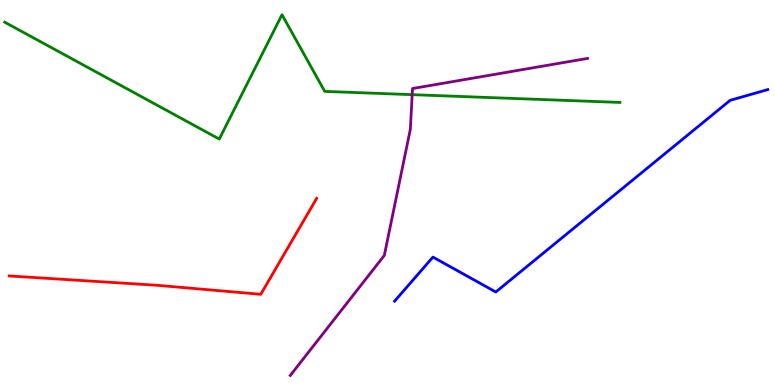[{'lines': ['blue', 'red'], 'intersections': []}, {'lines': ['green', 'red'], 'intersections': []}, {'lines': ['purple', 'red'], 'intersections': []}, {'lines': ['blue', 'green'], 'intersections': []}, {'lines': ['blue', 'purple'], 'intersections': []}, {'lines': ['green', 'purple'], 'intersections': [{'x': 5.32, 'y': 7.54}]}]